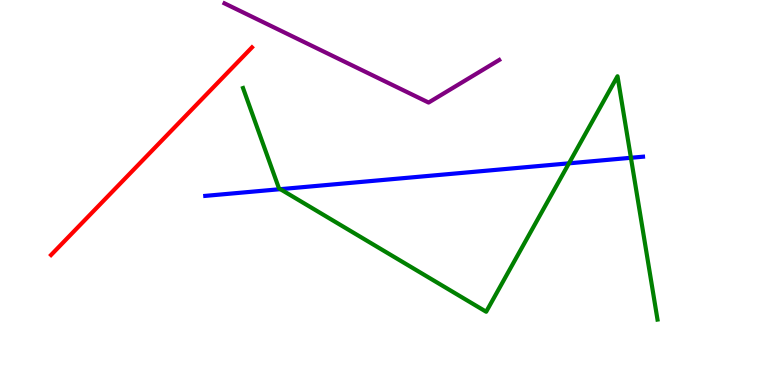[{'lines': ['blue', 'red'], 'intersections': []}, {'lines': ['green', 'red'], 'intersections': []}, {'lines': ['purple', 'red'], 'intersections': []}, {'lines': ['blue', 'green'], 'intersections': [{'x': 3.62, 'y': 5.09}, {'x': 7.34, 'y': 5.76}, {'x': 8.14, 'y': 5.9}]}, {'lines': ['blue', 'purple'], 'intersections': []}, {'lines': ['green', 'purple'], 'intersections': []}]